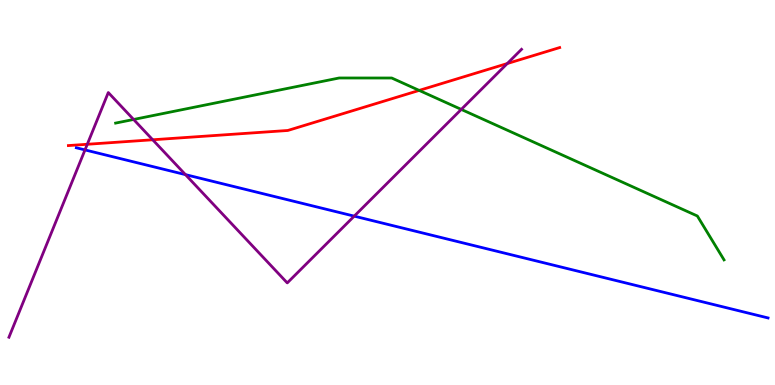[{'lines': ['blue', 'red'], 'intersections': []}, {'lines': ['green', 'red'], 'intersections': [{'x': 5.41, 'y': 7.65}]}, {'lines': ['purple', 'red'], 'intersections': [{'x': 1.13, 'y': 6.25}, {'x': 1.97, 'y': 6.37}, {'x': 6.55, 'y': 8.35}]}, {'lines': ['blue', 'green'], 'intersections': []}, {'lines': ['blue', 'purple'], 'intersections': [{'x': 1.1, 'y': 6.11}, {'x': 2.39, 'y': 5.46}, {'x': 4.57, 'y': 4.39}]}, {'lines': ['green', 'purple'], 'intersections': [{'x': 1.72, 'y': 6.9}, {'x': 5.95, 'y': 7.16}]}]